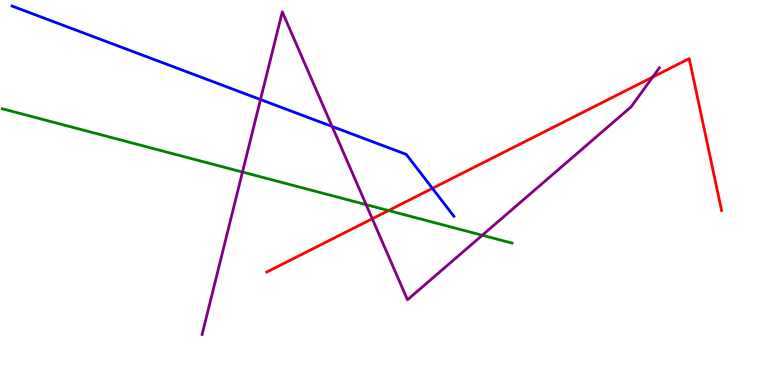[{'lines': ['blue', 'red'], 'intersections': [{'x': 5.58, 'y': 5.11}]}, {'lines': ['green', 'red'], 'intersections': [{'x': 5.01, 'y': 4.53}]}, {'lines': ['purple', 'red'], 'intersections': [{'x': 4.8, 'y': 4.32}, {'x': 8.42, 'y': 8.0}]}, {'lines': ['blue', 'green'], 'intersections': []}, {'lines': ['blue', 'purple'], 'intersections': [{'x': 3.36, 'y': 7.41}, {'x': 4.29, 'y': 6.71}]}, {'lines': ['green', 'purple'], 'intersections': [{'x': 3.13, 'y': 5.53}, {'x': 4.72, 'y': 4.68}, {'x': 6.22, 'y': 3.89}]}]